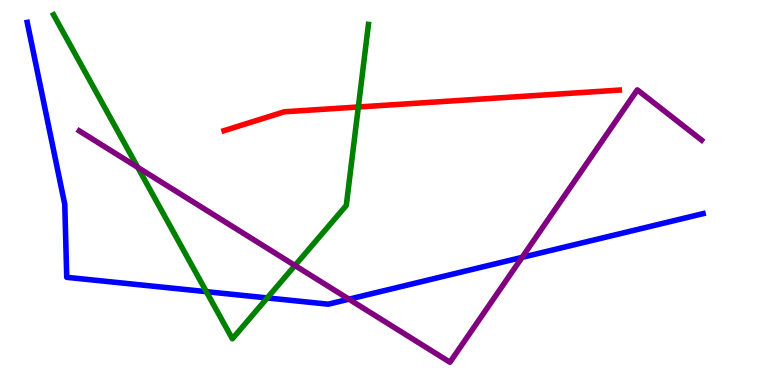[{'lines': ['blue', 'red'], 'intersections': []}, {'lines': ['green', 'red'], 'intersections': [{'x': 4.62, 'y': 7.22}]}, {'lines': ['purple', 'red'], 'intersections': []}, {'lines': ['blue', 'green'], 'intersections': [{'x': 2.66, 'y': 2.42}, {'x': 3.45, 'y': 2.26}]}, {'lines': ['blue', 'purple'], 'intersections': [{'x': 4.5, 'y': 2.23}, {'x': 6.74, 'y': 3.32}]}, {'lines': ['green', 'purple'], 'intersections': [{'x': 1.78, 'y': 5.65}, {'x': 3.81, 'y': 3.1}]}]